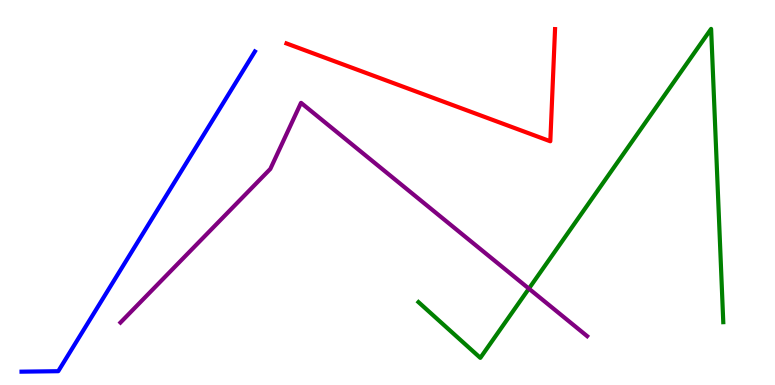[{'lines': ['blue', 'red'], 'intersections': []}, {'lines': ['green', 'red'], 'intersections': []}, {'lines': ['purple', 'red'], 'intersections': []}, {'lines': ['blue', 'green'], 'intersections': []}, {'lines': ['blue', 'purple'], 'intersections': []}, {'lines': ['green', 'purple'], 'intersections': [{'x': 6.82, 'y': 2.5}]}]